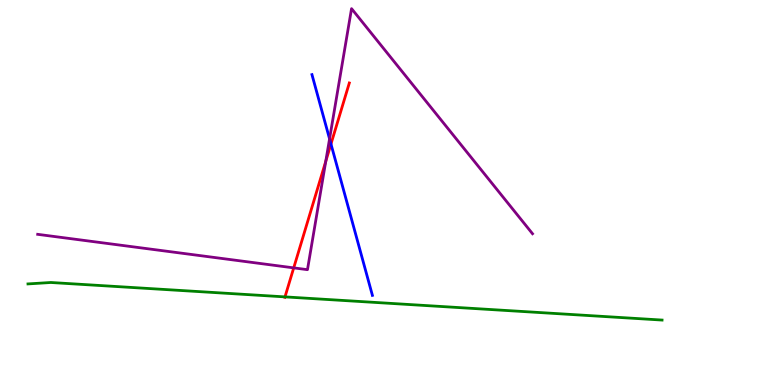[{'lines': ['blue', 'red'], 'intersections': [{'x': 4.27, 'y': 6.26}]}, {'lines': ['green', 'red'], 'intersections': [{'x': 3.68, 'y': 2.29}]}, {'lines': ['purple', 'red'], 'intersections': [{'x': 3.79, 'y': 3.04}, {'x': 4.2, 'y': 5.81}]}, {'lines': ['blue', 'green'], 'intersections': []}, {'lines': ['blue', 'purple'], 'intersections': [{'x': 4.25, 'y': 6.39}]}, {'lines': ['green', 'purple'], 'intersections': []}]